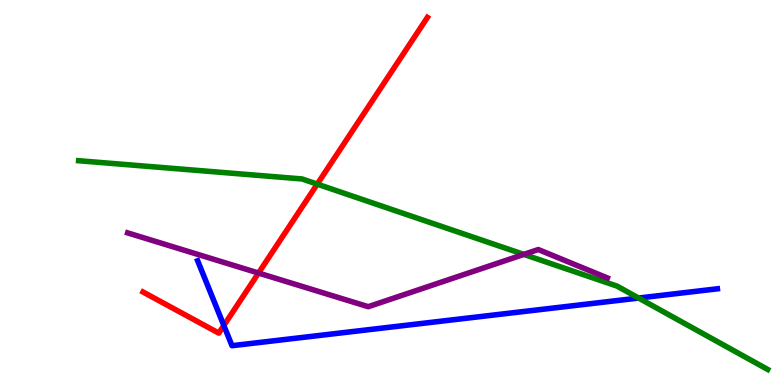[{'lines': ['blue', 'red'], 'intersections': [{'x': 2.89, 'y': 1.55}]}, {'lines': ['green', 'red'], 'intersections': [{'x': 4.09, 'y': 5.22}]}, {'lines': ['purple', 'red'], 'intersections': [{'x': 3.34, 'y': 2.91}]}, {'lines': ['blue', 'green'], 'intersections': [{'x': 8.24, 'y': 2.26}]}, {'lines': ['blue', 'purple'], 'intersections': []}, {'lines': ['green', 'purple'], 'intersections': [{'x': 6.76, 'y': 3.39}]}]